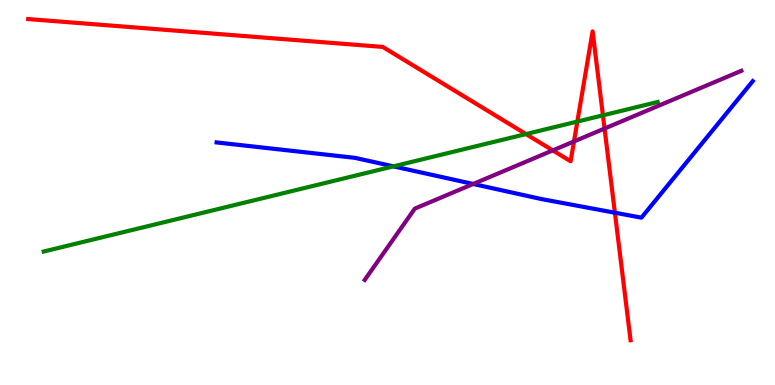[{'lines': ['blue', 'red'], 'intersections': [{'x': 7.93, 'y': 4.47}]}, {'lines': ['green', 'red'], 'intersections': [{'x': 6.79, 'y': 6.52}, {'x': 7.45, 'y': 6.84}, {'x': 7.78, 'y': 7.0}]}, {'lines': ['purple', 'red'], 'intersections': [{'x': 7.13, 'y': 6.09}, {'x': 7.41, 'y': 6.33}, {'x': 7.8, 'y': 6.66}]}, {'lines': ['blue', 'green'], 'intersections': [{'x': 5.08, 'y': 5.68}]}, {'lines': ['blue', 'purple'], 'intersections': [{'x': 6.11, 'y': 5.22}]}, {'lines': ['green', 'purple'], 'intersections': []}]